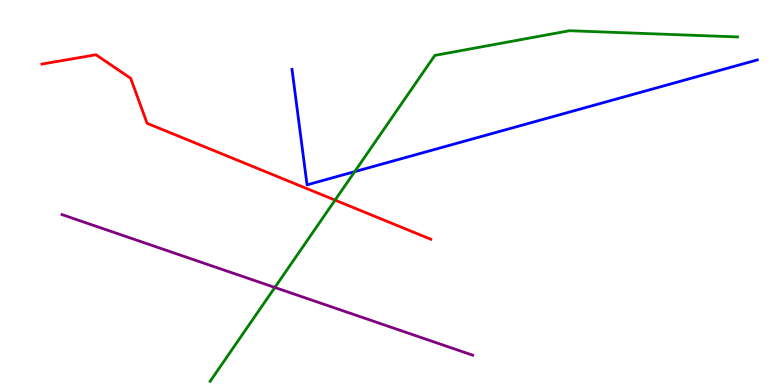[{'lines': ['blue', 'red'], 'intersections': []}, {'lines': ['green', 'red'], 'intersections': [{'x': 4.32, 'y': 4.8}]}, {'lines': ['purple', 'red'], 'intersections': []}, {'lines': ['blue', 'green'], 'intersections': [{'x': 4.58, 'y': 5.54}]}, {'lines': ['blue', 'purple'], 'intersections': []}, {'lines': ['green', 'purple'], 'intersections': [{'x': 3.55, 'y': 2.53}]}]